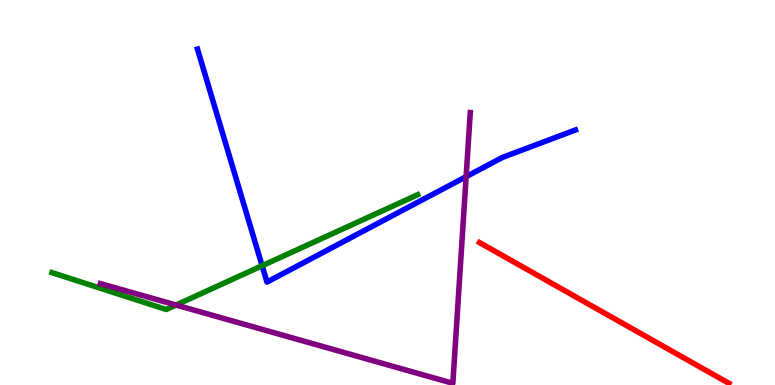[{'lines': ['blue', 'red'], 'intersections': []}, {'lines': ['green', 'red'], 'intersections': []}, {'lines': ['purple', 'red'], 'intersections': []}, {'lines': ['blue', 'green'], 'intersections': [{'x': 3.38, 'y': 3.1}]}, {'lines': ['blue', 'purple'], 'intersections': [{'x': 6.01, 'y': 5.41}]}, {'lines': ['green', 'purple'], 'intersections': [{'x': 2.27, 'y': 2.08}]}]